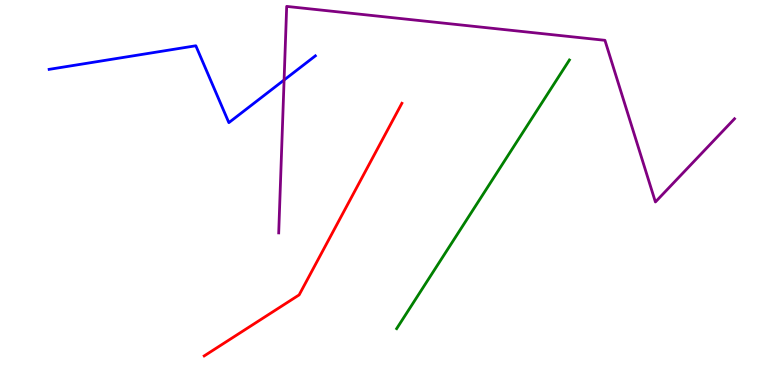[{'lines': ['blue', 'red'], 'intersections': []}, {'lines': ['green', 'red'], 'intersections': []}, {'lines': ['purple', 'red'], 'intersections': []}, {'lines': ['blue', 'green'], 'intersections': []}, {'lines': ['blue', 'purple'], 'intersections': [{'x': 3.67, 'y': 7.92}]}, {'lines': ['green', 'purple'], 'intersections': []}]